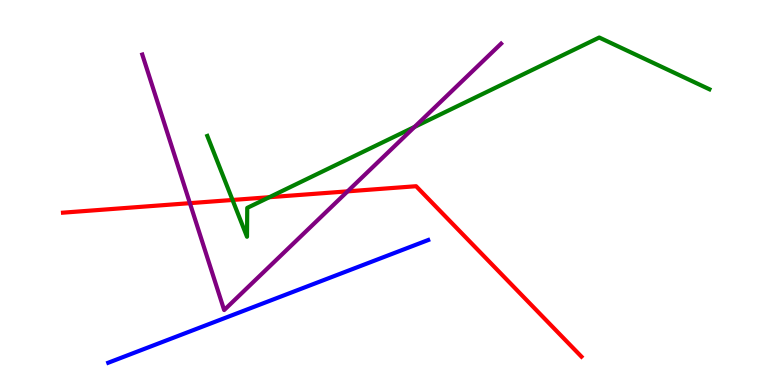[{'lines': ['blue', 'red'], 'intersections': []}, {'lines': ['green', 'red'], 'intersections': [{'x': 3.0, 'y': 4.81}, {'x': 3.48, 'y': 4.88}]}, {'lines': ['purple', 'red'], 'intersections': [{'x': 2.45, 'y': 4.72}, {'x': 4.48, 'y': 5.03}]}, {'lines': ['blue', 'green'], 'intersections': []}, {'lines': ['blue', 'purple'], 'intersections': []}, {'lines': ['green', 'purple'], 'intersections': [{'x': 5.35, 'y': 6.7}]}]